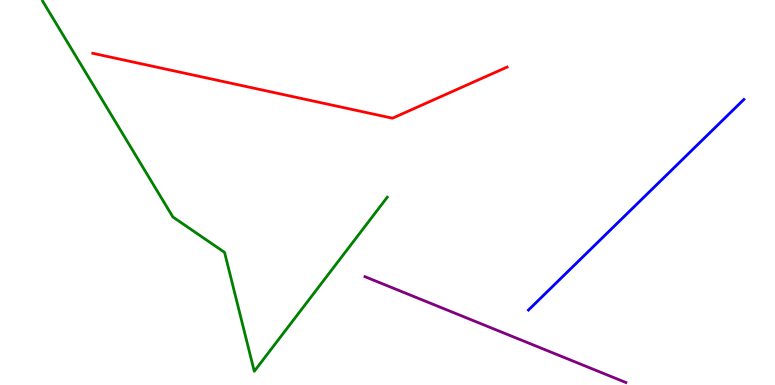[{'lines': ['blue', 'red'], 'intersections': []}, {'lines': ['green', 'red'], 'intersections': []}, {'lines': ['purple', 'red'], 'intersections': []}, {'lines': ['blue', 'green'], 'intersections': []}, {'lines': ['blue', 'purple'], 'intersections': []}, {'lines': ['green', 'purple'], 'intersections': []}]